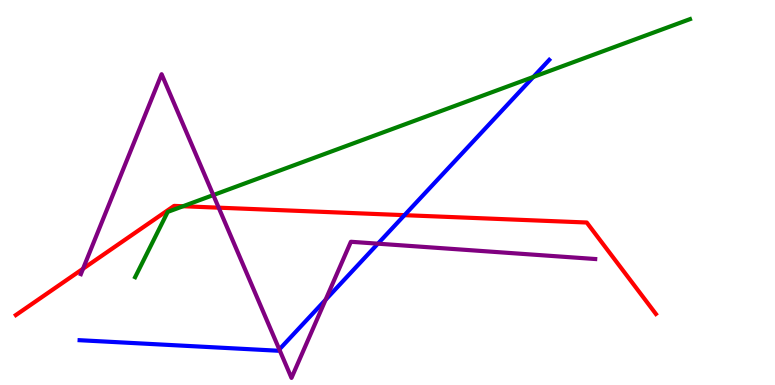[{'lines': ['blue', 'red'], 'intersections': [{'x': 5.22, 'y': 4.41}]}, {'lines': ['green', 'red'], 'intersections': [{'x': 2.36, 'y': 4.64}]}, {'lines': ['purple', 'red'], 'intersections': [{'x': 1.07, 'y': 3.02}, {'x': 2.82, 'y': 4.61}]}, {'lines': ['blue', 'green'], 'intersections': [{'x': 6.88, 'y': 8.0}]}, {'lines': ['blue', 'purple'], 'intersections': [{'x': 3.6, 'y': 0.924}, {'x': 4.2, 'y': 2.21}, {'x': 4.88, 'y': 3.67}]}, {'lines': ['green', 'purple'], 'intersections': [{'x': 2.75, 'y': 4.93}]}]